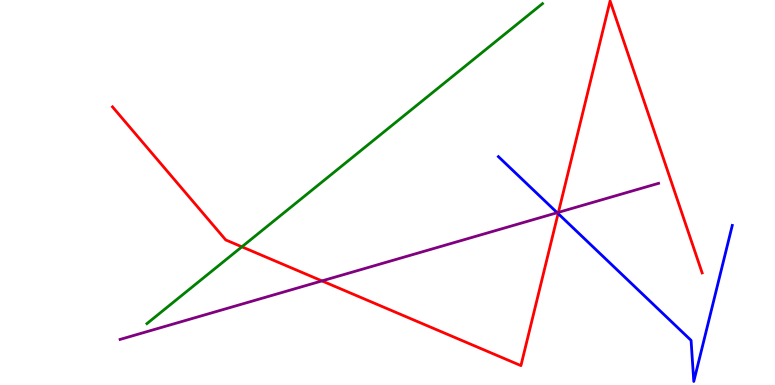[{'lines': ['blue', 'red'], 'intersections': [{'x': 7.2, 'y': 4.45}]}, {'lines': ['green', 'red'], 'intersections': [{'x': 3.12, 'y': 3.59}]}, {'lines': ['purple', 'red'], 'intersections': [{'x': 4.15, 'y': 2.7}, {'x': 7.21, 'y': 4.48}]}, {'lines': ['blue', 'green'], 'intersections': []}, {'lines': ['blue', 'purple'], 'intersections': [{'x': 7.19, 'y': 4.47}]}, {'lines': ['green', 'purple'], 'intersections': []}]